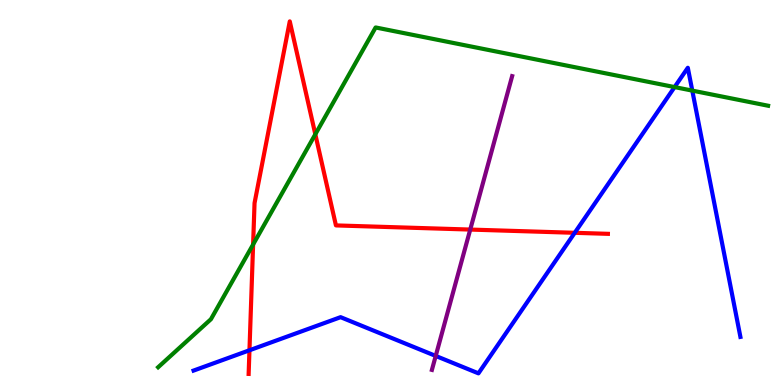[{'lines': ['blue', 'red'], 'intersections': [{'x': 3.22, 'y': 0.902}, {'x': 7.42, 'y': 3.95}]}, {'lines': ['green', 'red'], 'intersections': [{'x': 3.27, 'y': 3.65}, {'x': 4.07, 'y': 6.51}]}, {'lines': ['purple', 'red'], 'intersections': [{'x': 6.07, 'y': 4.04}]}, {'lines': ['blue', 'green'], 'intersections': [{'x': 8.7, 'y': 7.74}, {'x': 8.93, 'y': 7.65}]}, {'lines': ['blue', 'purple'], 'intersections': [{'x': 5.62, 'y': 0.755}]}, {'lines': ['green', 'purple'], 'intersections': []}]